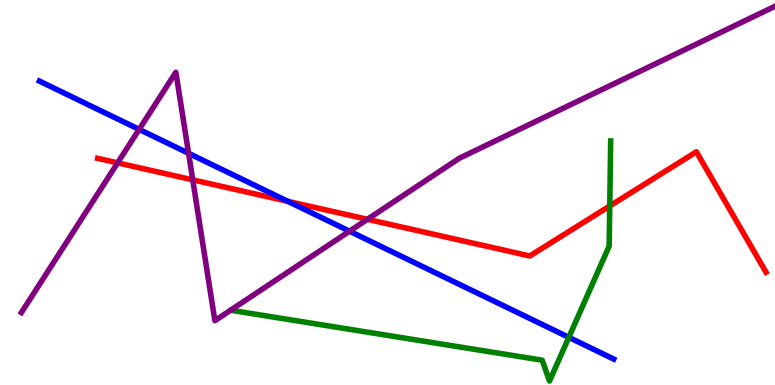[{'lines': ['blue', 'red'], 'intersections': [{'x': 3.71, 'y': 4.77}]}, {'lines': ['green', 'red'], 'intersections': [{'x': 7.87, 'y': 4.65}]}, {'lines': ['purple', 'red'], 'intersections': [{'x': 1.52, 'y': 5.77}, {'x': 2.49, 'y': 5.33}, {'x': 4.74, 'y': 4.3}]}, {'lines': ['blue', 'green'], 'intersections': [{'x': 7.34, 'y': 1.24}]}, {'lines': ['blue', 'purple'], 'intersections': [{'x': 1.8, 'y': 6.64}, {'x': 2.43, 'y': 6.02}, {'x': 4.51, 'y': 3.99}]}, {'lines': ['green', 'purple'], 'intersections': []}]